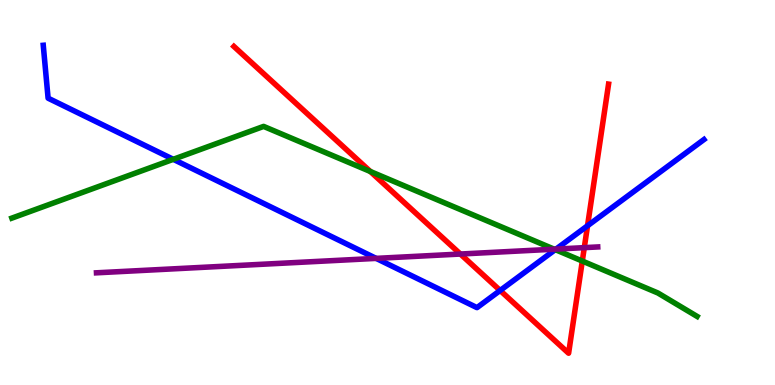[{'lines': ['blue', 'red'], 'intersections': [{'x': 6.45, 'y': 2.46}, {'x': 7.58, 'y': 4.14}]}, {'lines': ['green', 'red'], 'intersections': [{'x': 4.78, 'y': 5.55}, {'x': 7.51, 'y': 3.22}]}, {'lines': ['purple', 'red'], 'intersections': [{'x': 5.94, 'y': 3.4}, {'x': 7.54, 'y': 3.57}]}, {'lines': ['blue', 'green'], 'intersections': [{'x': 2.24, 'y': 5.86}, {'x': 7.17, 'y': 3.52}]}, {'lines': ['blue', 'purple'], 'intersections': [{'x': 4.85, 'y': 3.29}, {'x': 7.17, 'y': 3.53}]}, {'lines': ['green', 'purple'], 'intersections': [{'x': 7.15, 'y': 3.53}]}]